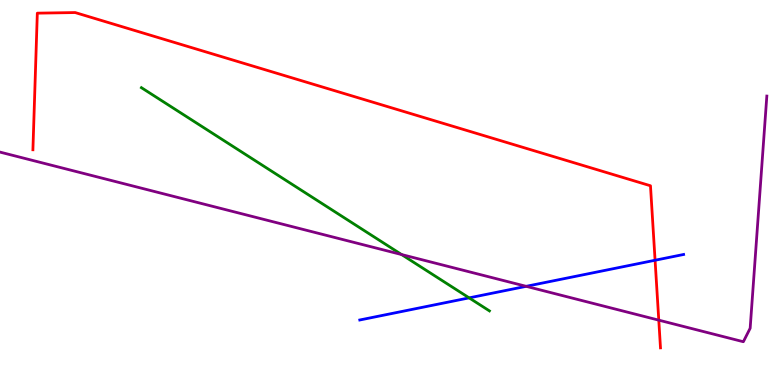[{'lines': ['blue', 'red'], 'intersections': [{'x': 8.45, 'y': 3.24}]}, {'lines': ['green', 'red'], 'intersections': []}, {'lines': ['purple', 'red'], 'intersections': [{'x': 8.5, 'y': 1.68}]}, {'lines': ['blue', 'green'], 'intersections': [{'x': 6.05, 'y': 2.26}]}, {'lines': ['blue', 'purple'], 'intersections': [{'x': 6.79, 'y': 2.56}]}, {'lines': ['green', 'purple'], 'intersections': [{'x': 5.18, 'y': 3.39}]}]